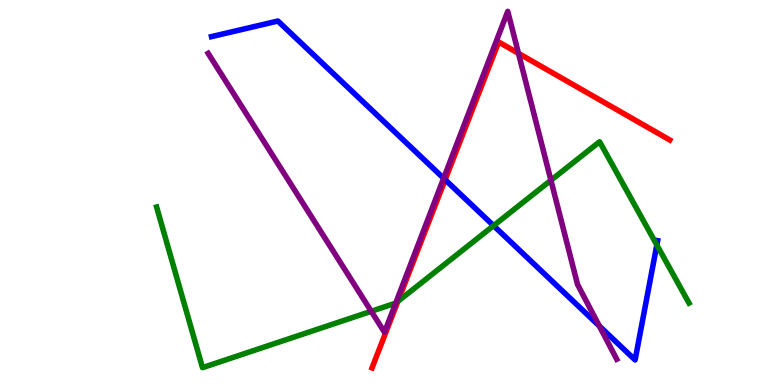[{'lines': ['blue', 'red'], 'intersections': [{'x': 5.74, 'y': 5.33}]}, {'lines': ['green', 'red'], 'intersections': [{'x': 5.13, 'y': 2.17}]}, {'lines': ['purple', 'red'], 'intersections': [{'x': 6.69, 'y': 8.61}]}, {'lines': ['blue', 'green'], 'intersections': [{'x': 6.37, 'y': 4.14}, {'x': 8.48, 'y': 3.64}]}, {'lines': ['blue', 'purple'], 'intersections': [{'x': 5.72, 'y': 5.37}, {'x': 7.73, 'y': 1.53}]}, {'lines': ['green', 'purple'], 'intersections': [{'x': 4.79, 'y': 1.91}, {'x': 5.11, 'y': 2.13}, {'x': 7.11, 'y': 5.32}]}]